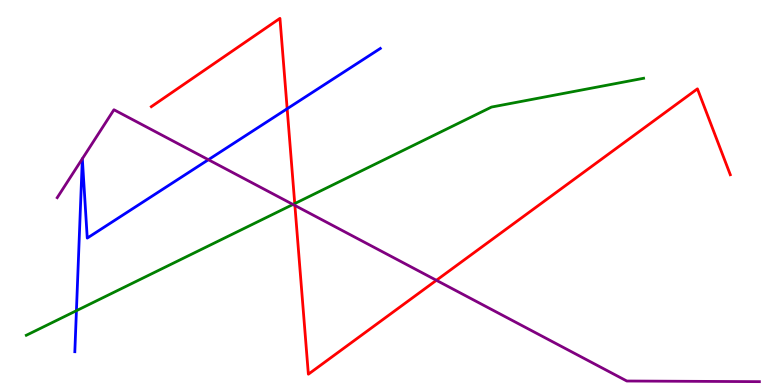[{'lines': ['blue', 'red'], 'intersections': [{'x': 3.71, 'y': 7.18}]}, {'lines': ['green', 'red'], 'intersections': [{'x': 3.8, 'y': 4.71}]}, {'lines': ['purple', 'red'], 'intersections': [{'x': 3.81, 'y': 4.66}, {'x': 5.63, 'y': 2.72}]}, {'lines': ['blue', 'green'], 'intersections': [{'x': 0.986, 'y': 1.93}]}, {'lines': ['blue', 'purple'], 'intersections': [{'x': 1.06, 'y': 5.88}, {'x': 1.06, 'y': 5.88}, {'x': 2.69, 'y': 5.85}]}, {'lines': ['green', 'purple'], 'intersections': [{'x': 3.78, 'y': 4.69}]}]